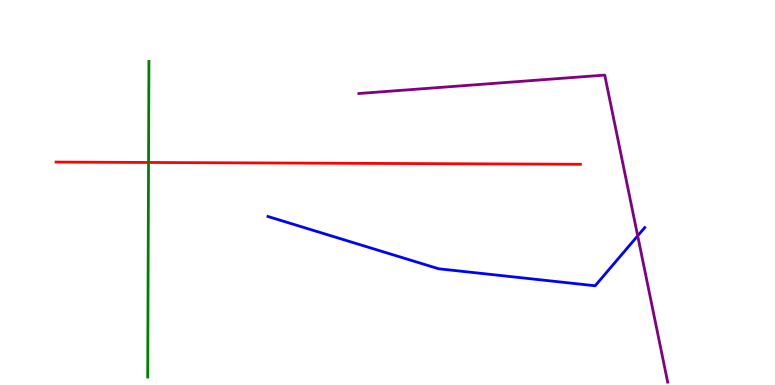[{'lines': ['blue', 'red'], 'intersections': []}, {'lines': ['green', 'red'], 'intersections': [{'x': 1.92, 'y': 5.78}]}, {'lines': ['purple', 'red'], 'intersections': []}, {'lines': ['blue', 'green'], 'intersections': []}, {'lines': ['blue', 'purple'], 'intersections': [{'x': 8.23, 'y': 3.87}]}, {'lines': ['green', 'purple'], 'intersections': []}]